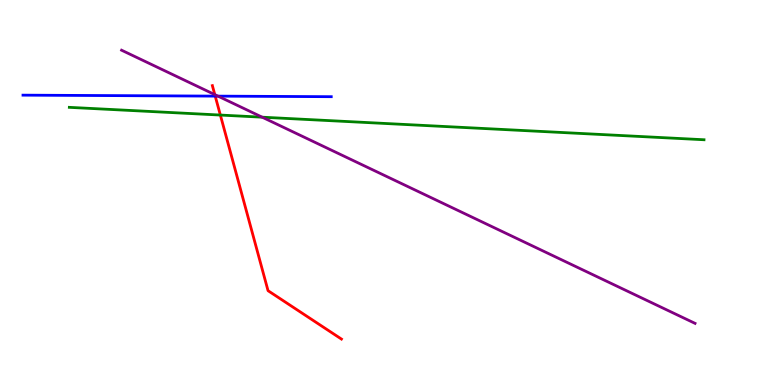[{'lines': ['blue', 'red'], 'intersections': [{'x': 2.78, 'y': 7.5}]}, {'lines': ['green', 'red'], 'intersections': [{'x': 2.84, 'y': 7.01}]}, {'lines': ['purple', 'red'], 'intersections': [{'x': 2.77, 'y': 7.54}]}, {'lines': ['blue', 'green'], 'intersections': []}, {'lines': ['blue', 'purple'], 'intersections': [{'x': 2.81, 'y': 7.5}]}, {'lines': ['green', 'purple'], 'intersections': [{'x': 3.38, 'y': 6.96}]}]